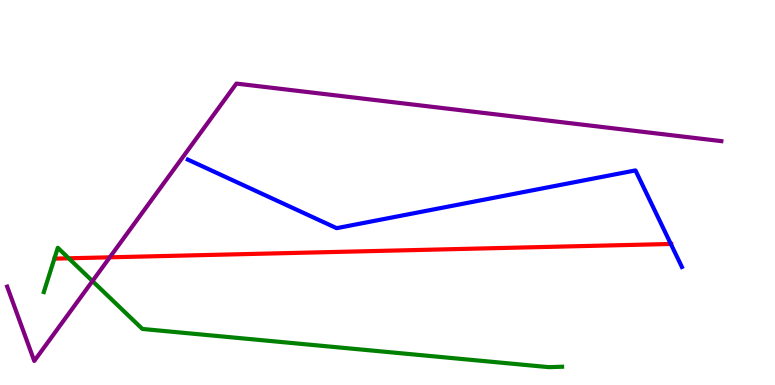[{'lines': ['blue', 'red'], 'intersections': [{'x': 8.66, 'y': 3.66}]}, {'lines': ['green', 'red'], 'intersections': [{'x': 0.887, 'y': 3.29}]}, {'lines': ['purple', 'red'], 'intersections': [{'x': 1.42, 'y': 3.32}]}, {'lines': ['blue', 'green'], 'intersections': []}, {'lines': ['blue', 'purple'], 'intersections': []}, {'lines': ['green', 'purple'], 'intersections': [{'x': 1.19, 'y': 2.7}]}]